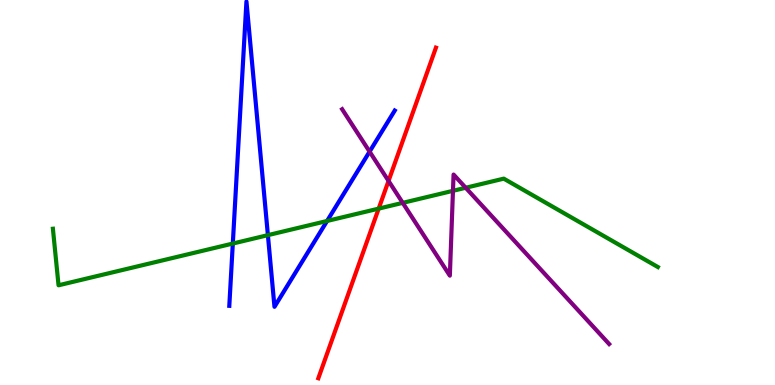[{'lines': ['blue', 'red'], 'intersections': []}, {'lines': ['green', 'red'], 'intersections': [{'x': 4.89, 'y': 4.58}]}, {'lines': ['purple', 'red'], 'intersections': [{'x': 5.01, 'y': 5.3}]}, {'lines': ['blue', 'green'], 'intersections': [{'x': 3.0, 'y': 3.67}, {'x': 3.46, 'y': 3.89}, {'x': 4.22, 'y': 4.26}]}, {'lines': ['blue', 'purple'], 'intersections': [{'x': 4.77, 'y': 6.06}]}, {'lines': ['green', 'purple'], 'intersections': [{'x': 5.2, 'y': 4.73}, {'x': 5.84, 'y': 5.04}, {'x': 6.01, 'y': 5.12}]}]